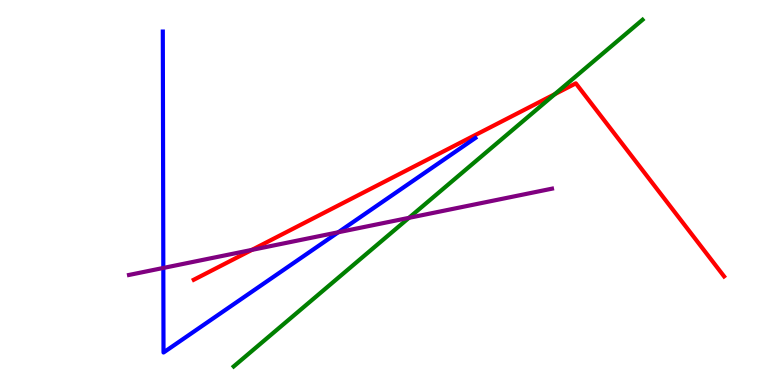[{'lines': ['blue', 'red'], 'intersections': []}, {'lines': ['green', 'red'], 'intersections': [{'x': 7.16, 'y': 7.55}]}, {'lines': ['purple', 'red'], 'intersections': [{'x': 3.25, 'y': 3.51}]}, {'lines': ['blue', 'green'], 'intersections': []}, {'lines': ['blue', 'purple'], 'intersections': [{'x': 2.11, 'y': 3.04}, {'x': 4.37, 'y': 3.97}]}, {'lines': ['green', 'purple'], 'intersections': [{'x': 5.28, 'y': 4.34}]}]